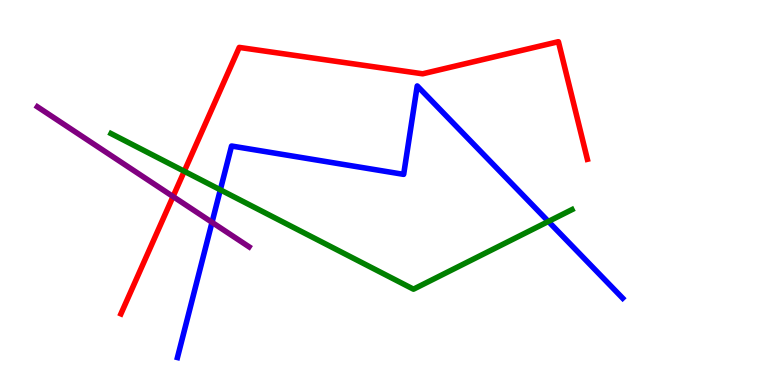[{'lines': ['blue', 'red'], 'intersections': []}, {'lines': ['green', 'red'], 'intersections': [{'x': 2.38, 'y': 5.55}]}, {'lines': ['purple', 'red'], 'intersections': [{'x': 2.23, 'y': 4.9}]}, {'lines': ['blue', 'green'], 'intersections': [{'x': 2.84, 'y': 5.07}, {'x': 7.08, 'y': 4.25}]}, {'lines': ['blue', 'purple'], 'intersections': [{'x': 2.74, 'y': 4.23}]}, {'lines': ['green', 'purple'], 'intersections': []}]